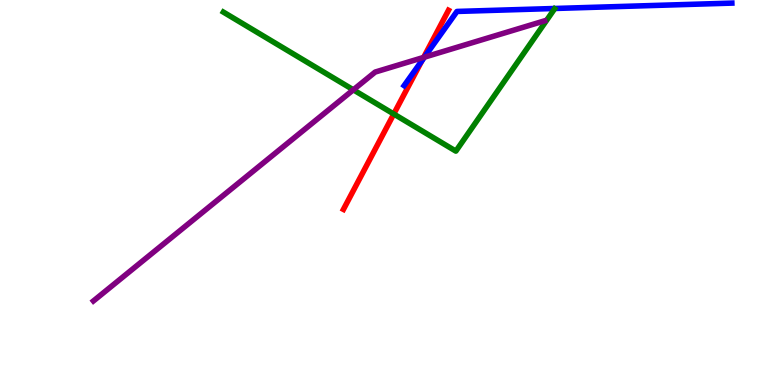[{'lines': ['blue', 'red'], 'intersections': [{'x': 5.44, 'y': 8.43}]}, {'lines': ['green', 'red'], 'intersections': [{'x': 5.08, 'y': 7.04}]}, {'lines': ['purple', 'red'], 'intersections': [{'x': 5.47, 'y': 8.51}]}, {'lines': ['blue', 'green'], 'intersections': []}, {'lines': ['blue', 'purple'], 'intersections': [{'x': 5.48, 'y': 8.51}]}, {'lines': ['green', 'purple'], 'intersections': [{'x': 4.56, 'y': 7.67}]}]